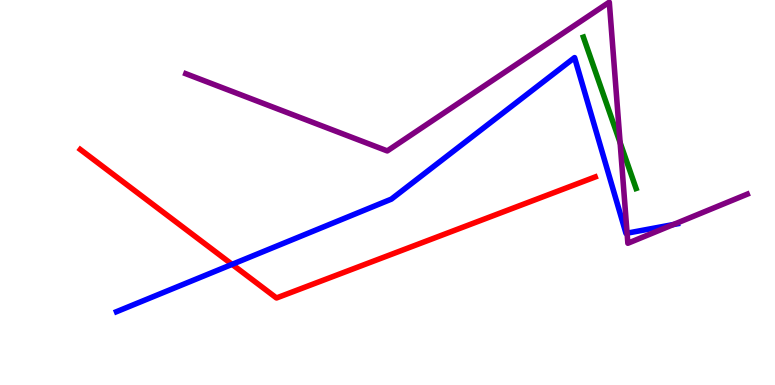[{'lines': ['blue', 'red'], 'intersections': [{'x': 2.99, 'y': 3.13}]}, {'lines': ['green', 'red'], 'intersections': []}, {'lines': ['purple', 'red'], 'intersections': []}, {'lines': ['blue', 'green'], 'intersections': []}, {'lines': ['blue', 'purple'], 'intersections': [{'x': 8.09, 'y': 3.94}, {'x': 8.69, 'y': 4.17}]}, {'lines': ['green', 'purple'], 'intersections': [{'x': 8.0, 'y': 6.3}]}]